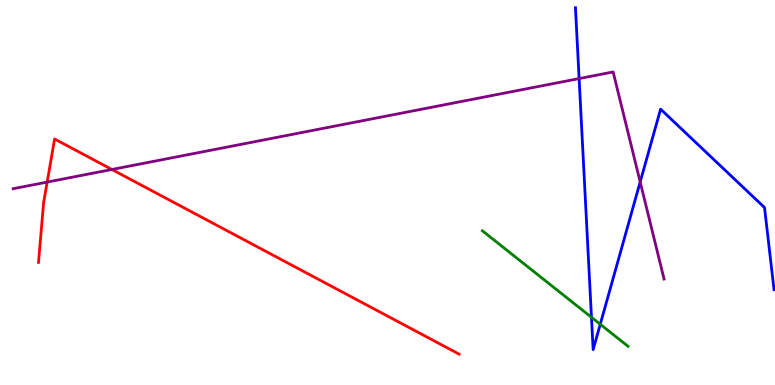[{'lines': ['blue', 'red'], 'intersections': []}, {'lines': ['green', 'red'], 'intersections': []}, {'lines': ['purple', 'red'], 'intersections': [{'x': 0.609, 'y': 5.27}, {'x': 1.44, 'y': 5.6}]}, {'lines': ['blue', 'green'], 'intersections': [{'x': 7.63, 'y': 1.76}, {'x': 7.75, 'y': 1.58}]}, {'lines': ['blue', 'purple'], 'intersections': [{'x': 7.47, 'y': 7.96}, {'x': 8.26, 'y': 5.27}]}, {'lines': ['green', 'purple'], 'intersections': []}]